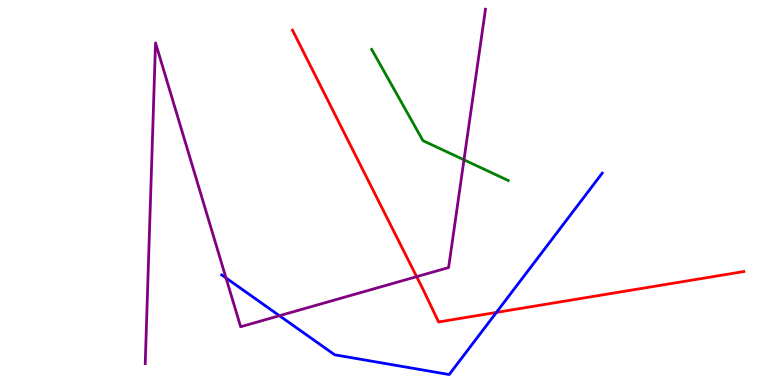[{'lines': ['blue', 'red'], 'intersections': [{'x': 6.4, 'y': 1.88}]}, {'lines': ['green', 'red'], 'intersections': []}, {'lines': ['purple', 'red'], 'intersections': [{'x': 5.38, 'y': 2.81}]}, {'lines': ['blue', 'green'], 'intersections': []}, {'lines': ['blue', 'purple'], 'intersections': [{'x': 2.92, 'y': 2.78}, {'x': 3.61, 'y': 1.8}]}, {'lines': ['green', 'purple'], 'intersections': [{'x': 5.99, 'y': 5.85}]}]